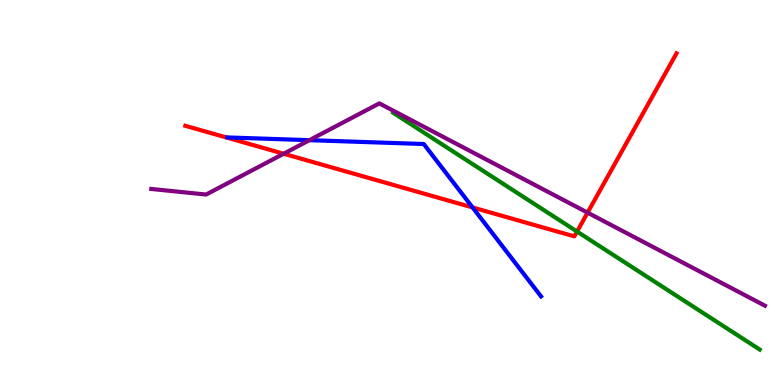[{'lines': ['blue', 'red'], 'intersections': [{'x': 6.1, 'y': 4.61}]}, {'lines': ['green', 'red'], 'intersections': [{'x': 7.45, 'y': 3.99}]}, {'lines': ['purple', 'red'], 'intersections': [{'x': 3.66, 'y': 6.01}, {'x': 7.58, 'y': 4.48}]}, {'lines': ['blue', 'green'], 'intersections': []}, {'lines': ['blue', 'purple'], 'intersections': [{'x': 3.99, 'y': 6.36}]}, {'lines': ['green', 'purple'], 'intersections': []}]